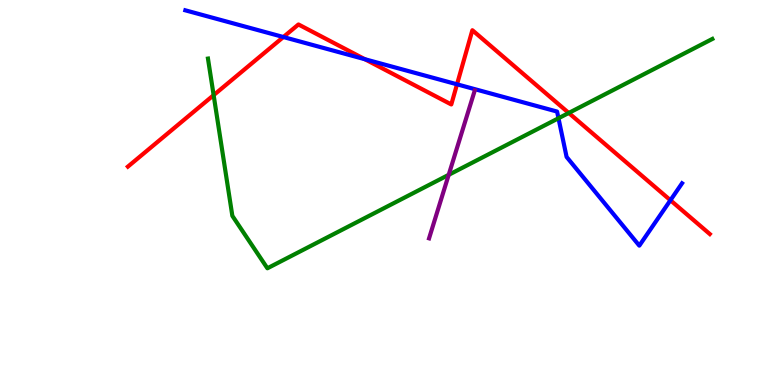[{'lines': ['blue', 'red'], 'intersections': [{'x': 3.66, 'y': 9.04}, {'x': 4.71, 'y': 8.46}, {'x': 5.9, 'y': 7.81}, {'x': 8.65, 'y': 4.8}]}, {'lines': ['green', 'red'], 'intersections': [{'x': 2.76, 'y': 7.53}, {'x': 7.34, 'y': 7.07}]}, {'lines': ['purple', 'red'], 'intersections': []}, {'lines': ['blue', 'green'], 'intersections': [{'x': 7.21, 'y': 6.93}]}, {'lines': ['blue', 'purple'], 'intersections': []}, {'lines': ['green', 'purple'], 'intersections': [{'x': 5.79, 'y': 5.46}]}]